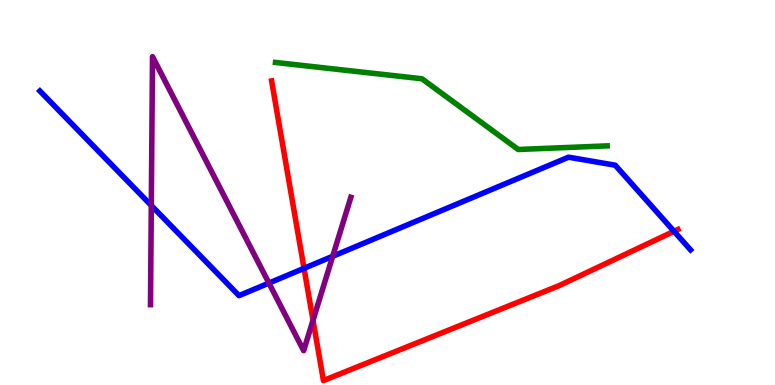[{'lines': ['blue', 'red'], 'intersections': [{'x': 3.92, 'y': 3.03}, {'x': 8.7, 'y': 3.99}]}, {'lines': ['green', 'red'], 'intersections': []}, {'lines': ['purple', 'red'], 'intersections': [{'x': 4.04, 'y': 1.68}]}, {'lines': ['blue', 'green'], 'intersections': []}, {'lines': ['blue', 'purple'], 'intersections': [{'x': 1.95, 'y': 4.66}, {'x': 3.47, 'y': 2.65}, {'x': 4.29, 'y': 3.34}]}, {'lines': ['green', 'purple'], 'intersections': []}]